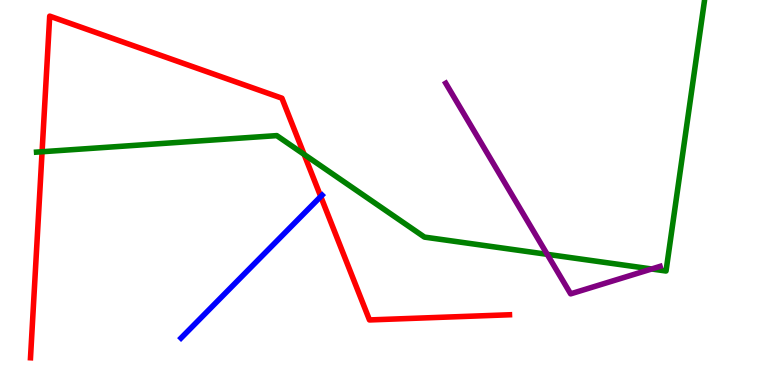[{'lines': ['blue', 'red'], 'intersections': [{'x': 4.14, 'y': 4.9}]}, {'lines': ['green', 'red'], 'intersections': [{'x': 0.543, 'y': 6.06}, {'x': 3.92, 'y': 5.99}]}, {'lines': ['purple', 'red'], 'intersections': []}, {'lines': ['blue', 'green'], 'intersections': []}, {'lines': ['blue', 'purple'], 'intersections': []}, {'lines': ['green', 'purple'], 'intersections': [{'x': 7.06, 'y': 3.39}, {'x': 8.41, 'y': 3.01}]}]